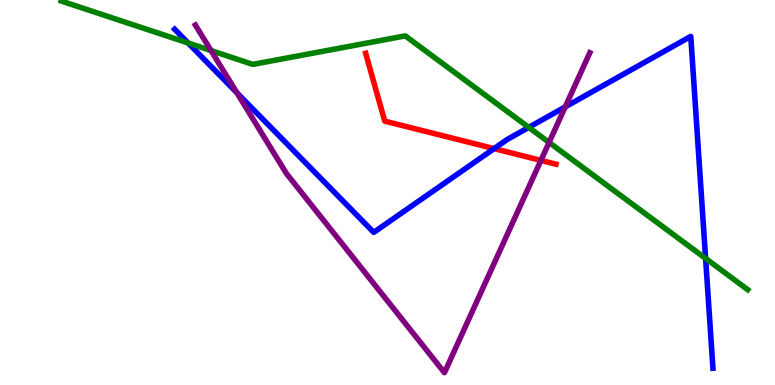[{'lines': ['blue', 'red'], 'intersections': [{'x': 6.38, 'y': 6.14}]}, {'lines': ['green', 'red'], 'intersections': []}, {'lines': ['purple', 'red'], 'intersections': [{'x': 6.98, 'y': 5.83}]}, {'lines': ['blue', 'green'], 'intersections': [{'x': 2.43, 'y': 8.88}, {'x': 6.82, 'y': 6.69}, {'x': 9.1, 'y': 3.29}]}, {'lines': ['blue', 'purple'], 'intersections': [{'x': 3.06, 'y': 7.59}, {'x': 7.29, 'y': 7.22}]}, {'lines': ['green', 'purple'], 'intersections': [{'x': 2.72, 'y': 8.69}, {'x': 7.08, 'y': 6.3}]}]